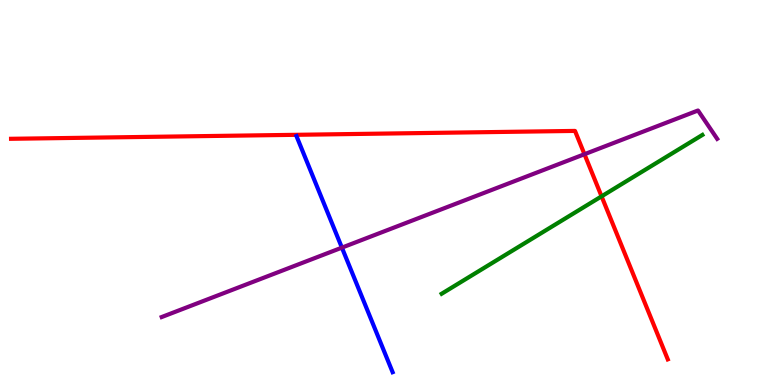[{'lines': ['blue', 'red'], 'intersections': []}, {'lines': ['green', 'red'], 'intersections': [{'x': 7.76, 'y': 4.9}]}, {'lines': ['purple', 'red'], 'intersections': [{'x': 7.54, 'y': 5.99}]}, {'lines': ['blue', 'green'], 'intersections': []}, {'lines': ['blue', 'purple'], 'intersections': [{'x': 4.41, 'y': 3.57}]}, {'lines': ['green', 'purple'], 'intersections': []}]